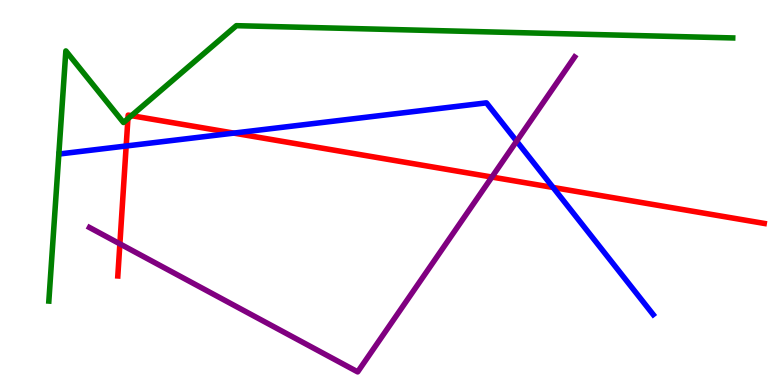[{'lines': ['blue', 'red'], 'intersections': [{'x': 1.63, 'y': 6.21}, {'x': 3.02, 'y': 6.54}, {'x': 7.14, 'y': 5.13}]}, {'lines': ['green', 'red'], 'intersections': [{'x': 1.65, 'y': 6.92}, {'x': 1.7, 'y': 7.0}]}, {'lines': ['purple', 'red'], 'intersections': [{'x': 1.55, 'y': 3.67}, {'x': 6.35, 'y': 5.4}]}, {'lines': ['blue', 'green'], 'intersections': []}, {'lines': ['blue', 'purple'], 'intersections': [{'x': 6.67, 'y': 6.33}]}, {'lines': ['green', 'purple'], 'intersections': []}]